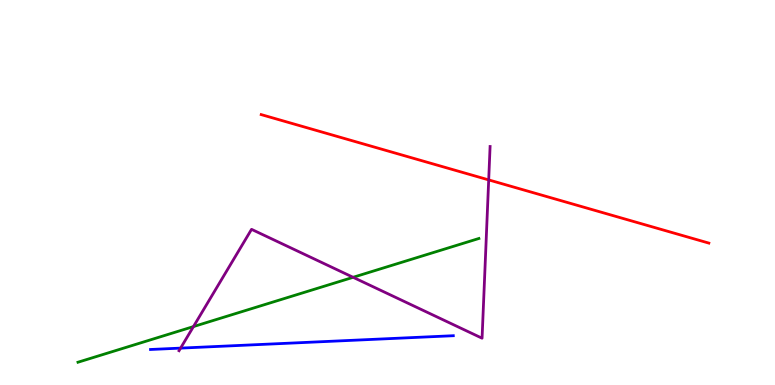[{'lines': ['blue', 'red'], 'intersections': []}, {'lines': ['green', 'red'], 'intersections': []}, {'lines': ['purple', 'red'], 'intersections': [{'x': 6.31, 'y': 5.33}]}, {'lines': ['blue', 'green'], 'intersections': []}, {'lines': ['blue', 'purple'], 'intersections': [{'x': 2.33, 'y': 0.958}]}, {'lines': ['green', 'purple'], 'intersections': [{'x': 2.5, 'y': 1.52}, {'x': 4.56, 'y': 2.8}]}]